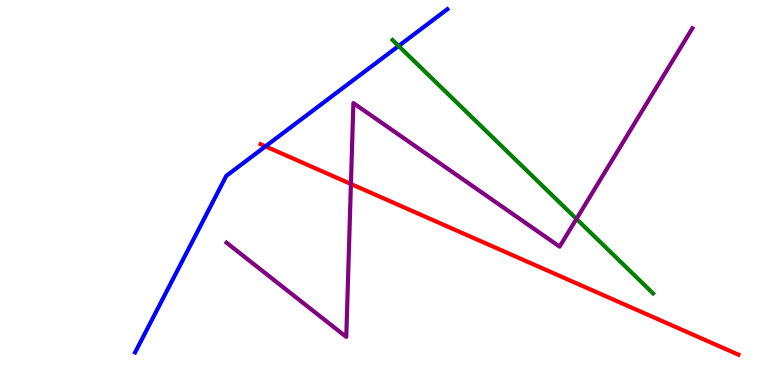[{'lines': ['blue', 'red'], 'intersections': [{'x': 3.43, 'y': 6.2}]}, {'lines': ['green', 'red'], 'intersections': []}, {'lines': ['purple', 'red'], 'intersections': [{'x': 4.53, 'y': 5.22}]}, {'lines': ['blue', 'green'], 'intersections': [{'x': 5.14, 'y': 8.81}]}, {'lines': ['blue', 'purple'], 'intersections': []}, {'lines': ['green', 'purple'], 'intersections': [{'x': 7.44, 'y': 4.31}]}]